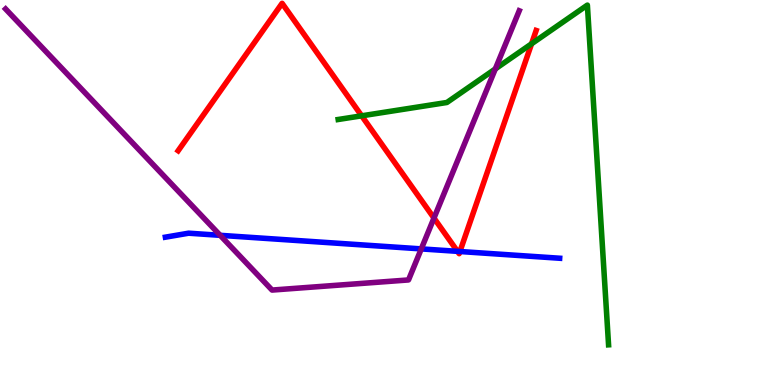[{'lines': ['blue', 'red'], 'intersections': [{'x': 5.9, 'y': 3.47}, {'x': 5.93, 'y': 3.47}]}, {'lines': ['green', 'red'], 'intersections': [{'x': 4.67, 'y': 6.99}, {'x': 6.86, 'y': 8.86}]}, {'lines': ['purple', 'red'], 'intersections': [{'x': 5.6, 'y': 4.34}]}, {'lines': ['blue', 'green'], 'intersections': []}, {'lines': ['blue', 'purple'], 'intersections': [{'x': 2.84, 'y': 3.89}, {'x': 5.44, 'y': 3.54}]}, {'lines': ['green', 'purple'], 'intersections': [{'x': 6.39, 'y': 8.21}]}]